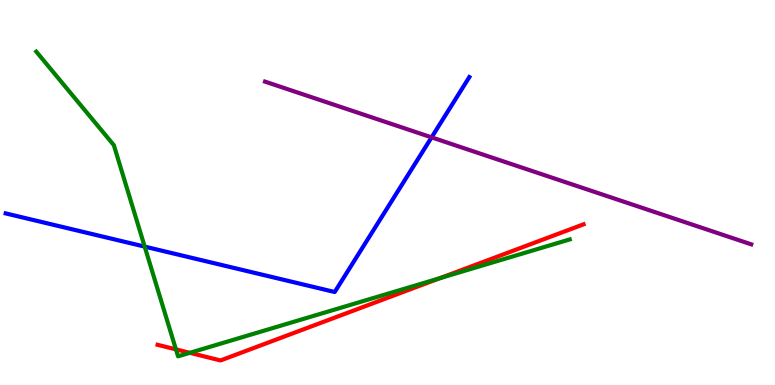[{'lines': ['blue', 'red'], 'intersections': []}, {'lines': ['green', 'red'], 'intersections': [{'x': 2.27, 'y': 0.925}, {'x': 2.45, 'y': 0.836}, {'x': 5.68, 'y': 2.78}]}, {'lines': ['purple', 'red'], 'intersections': []}, {'lines': ['blue', 'green'], 'intersections': [{'x': 1.87, 'y': 3.59}]}, {'lines': ['blue', 'purple'], 'intersections': [{'x': 5.57, 'y': 6.43}]}, {'lines': ['green', 'purple'], 'intersections': []}]